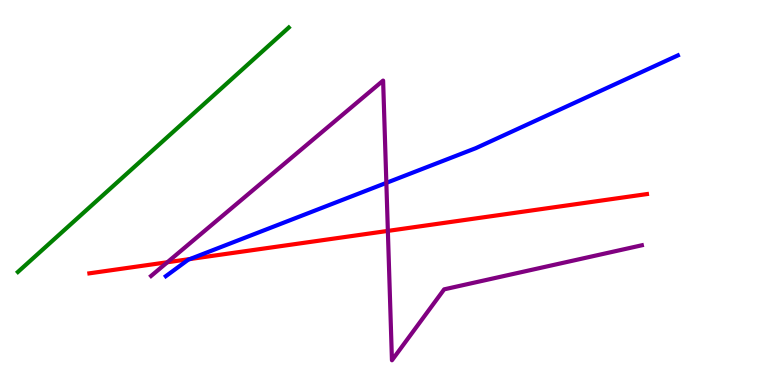[{'lines': ['blue', 'red'], 'intersections': [{'x': 2.45, 'y': 3.27}]}, {'lines': ['green', 'red'], 'intersections': []}, {'lines': ['purple', 'red'], 'intersections': [{'x': 2.16, 'y': 3.19}, {'x': 5.0, 'y': 4.0}]}, {'lines': ['blue', 'green'], 'intersections': []}, {'lines': ['blue', 'purple'], 'intersections': [{'x': 4.99, 'y': 5.25}]}, {'lines': ['green', 'purple'], 'intersections': []}]